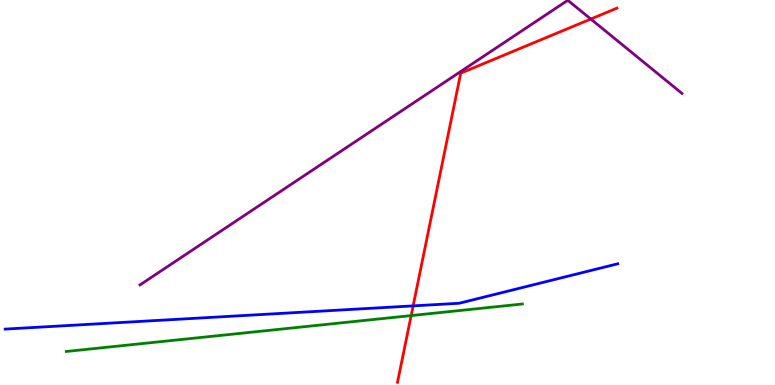[{'lines': ['blue', 'red'], 'intersections': [{'x': 5.33, 'y': 2.05}]}, {'lines': ['green', 'red'], 'intersections': [{'x': 5.31, 'y': 1.8}]}, {'lines': ['purple', 'red'], 'intersections': [{'x': 7.62, 'y': 9.51}]}, {'lines': ['blue', 'green'], 'intersections': []}, {'lines': ['blue', 'purple'], 'intersections': []}, {'lines': ['green', 'purple'], 'intersections': []}]